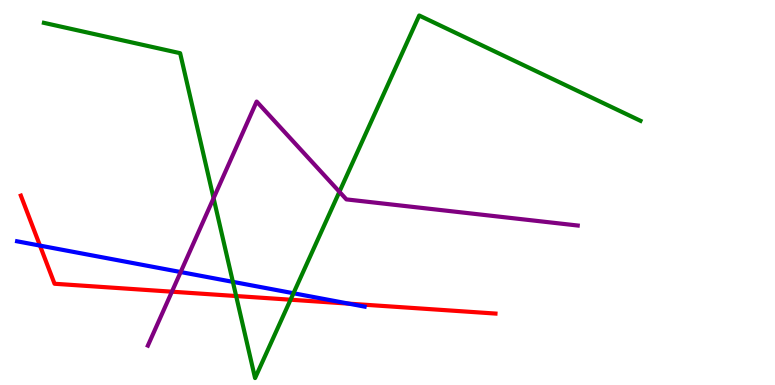[{'lines': ['blue', 'red'], 'intersections': [{'x': 0.516, 'y': 3.62}, {'x': 4.5, 'y': 2.11}]}, {'lines': ['green', 'red'], 'intersections': [{'x': 3.05, 'y': 2.31}, {'x': 3.75, 'y': 2.22}]}, {'lines': ['purple', 'red'], 'intersections': [{'x': 2.22, 'y': 2.42}]}, {'lines': ['blue', 'green'], 'intersections': [{'x': 3.0, 'y': 2.68}, {'x': 3.79, 'y': 2.38}]}, {'lines': ['blue', 'purple'], 'intersections': [{'x': 2.33, 'y': 2.93}]}, {'lines': ['green', 'purple'], 'intersections': [{'x': 2.76, 'y': 4.85}, {'x': 4.38, 'y': 5.02}]}]